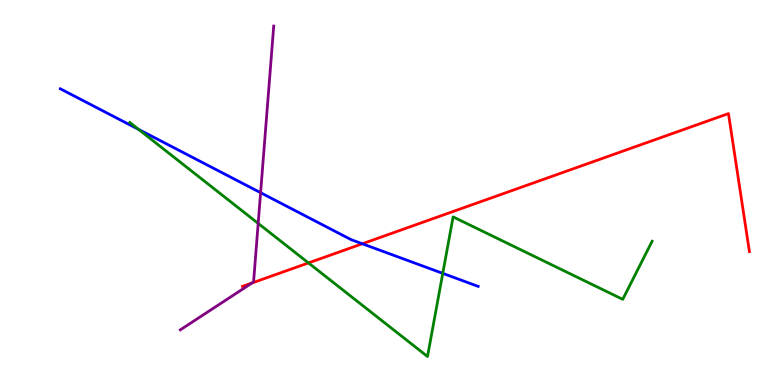[{'lines': ['blue', 'red'], 'intersections': [{'x': 4.68, 'y': 3.67}]}, {'lines': ['green', 'red'], 'intersections': [{'x': 3.98, 'y': 3.17}]}, {'lines': ['purple', 'red'], 'intersections': [{'x': 3.25, 'y': 2.65}]}, {'lines': ['blue', 'green'], 'intersections': [{'x': 1.79, 'y': 6.64}, {'x': 5.71, 'y': 2.9}]}, {'lines': ['blue', 'purple'], 'intersections': [{'x': 3.36, 'y': 5.0}]}, {'lines': ['green', 'purple'], 'intersections': [{'x': 3.33, 'y': 4.2}]}]